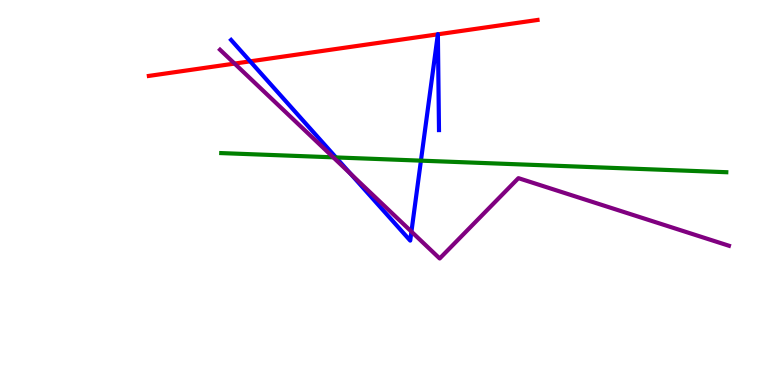[{'lines': ['blue', 'red'], 'intersections': [{'x': 3.23, 'y': 8.41}, {'x': 5.65, 'y': 9.11}, {'x': 5.65, 'y': 9.11}]}, {'lines': ['green', 'red'], 'intersections': []}, {'lines': ['purple', 'red'], 'intersections': [{'x': 3.03, 'y': 8.35}]}, {'lines': ['blue', 'green'], 'intersections': [{'x': 4.34, 'y': 5.91}, {'x': 5.43, 'y': 5.83}]}, {'lines': ['blue', 'purple'], 'intersections': [{'x': 4.52, 'y': 5.49}, {'x': 5.31, 'y': 3.98}]}, {'lines': ['green', 'purple'], 'intersections': [{'x': 4.3, 'y': 5.91}]}]